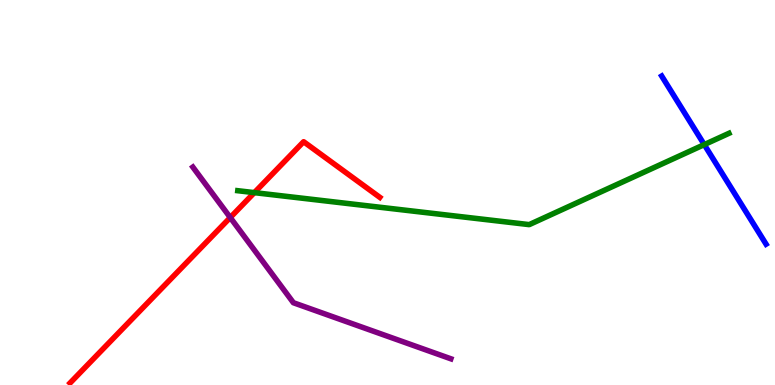[{'lines': ['blue', 'red'], 'intersections': []}, {'lines': ['green', 'red'], 'intersections': [{'x': 3.28, 'y': 5.0}]}, {'lines': ['purple', 'red'], 'intersections': [{'x': 2.97, 'y': 4.35}]}, {'lines': ['blue', 'green'], 'intersections': [{'x': 9.09, 'y': 6.24}]}, {'lines': ['blue', 'purple'], 'intersections': []}, {'lines': ['green', 'purple'], 'intersections': []}]